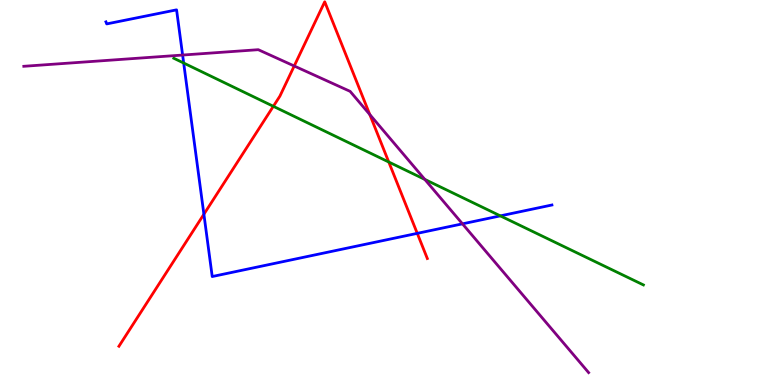[{'lines': ['blue', 'red'], 'intersections': [{'x': 2.63, 'y': 4.44}, {'x': 5.38, 'y': 3.94}]}, {'lines': ['green', 'red'], 'intersections': [{'x': 3.53, 'y': 7.24}, {'x': 5.02, 'y': 5.79}]}, {'lines': ['purple', 'red'], 'intersections': [{'x': 3.8, 'y': 8.29}, {'x': 4.77, 'y': 7.02}]}, {'lines': ['blue', 'green'], 'intersections': [{'x': 2.37, 'y': 8.36}, {'x': 6.46, 'y': 4.39}]}, {'lines': ['blue', 'purple'], 'intersections': [{'x': 2.36, 'y': 8.57}, {'x': 5.97, 'y': 4.19}]}, {'lines': ['green', 'purple'], 'intersections': [{'x': 5.48, 'y': 5.34}]}]